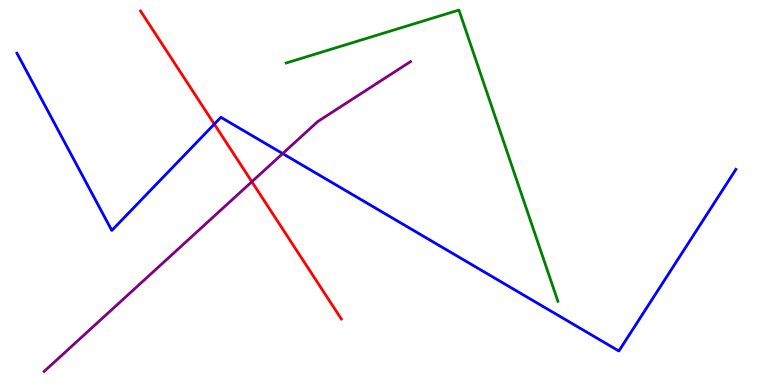[{'lines': ['blue', 'red'], 'intersections': [{'x': 2.77, 'y': 6.78}]}, {'lines': ['green', 'red'], 'intersections': []}, {'lines': ['purple', 'red'], 'intersections': [{'x': 3.25, 'y': 5.28}]}, {'lines': ['blue', 'green'], 'intersections': []}, {'lines': ['blue', 'purple'], 'intersections': [{'x': 3.65, 'y': 6.01}]}, {'lines': ['green', 'purple'], 'intersections': []}]